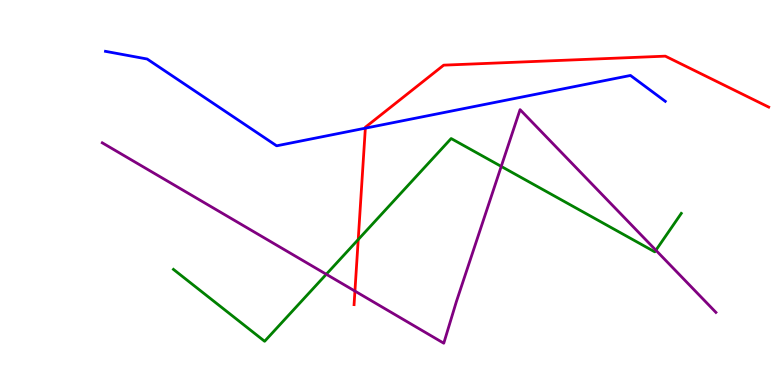[{'lines': ['blue', 'red'], 'intersections': [{'x': 4.71, 'y': 6.67}]}, {'lines': ['green', 'red'], 'intersections': [{'x': 4.62, 'y': 3.78}]}, {'lines': ['purple', 'red'], 'intersections': [{'x': 4.58, 'y': 2.44}]}, {'lines': ['blue', 'green'], 'intersections': []}, {'lines': ['blue', 'purple'], 'intersections': []}, {'lines': ['green', 'purple'], 'intersections': [{'x': 4.21, 'y': 2.88}, {'x': 6.47, 'y': 5.68}, {'x': 8.46, 'y': 3.5}]}]